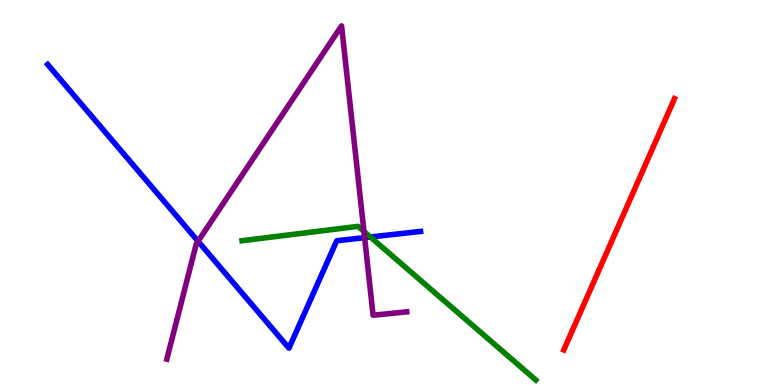[{'lines': ['blue', 'red'], 'intersections': []}, {'lines': ['green', 'red'], 'intersections': []}, {'lines': ['purple', 'red'], 'intersections': []}, {'lines': ['blue', 'green'], 'intersections': [{'x': 4.78, 'y': 3.84}]}, {'lines': ['blue', 'purple'], 'intersections': [{'x': 2.56, 'y': 3.73}, {'x': 4.7, 'y': 3.83}]}, {'lines': ['green', 'purple'], 'intersections': [{'x': 4.7, 'y': 3.99}]}]